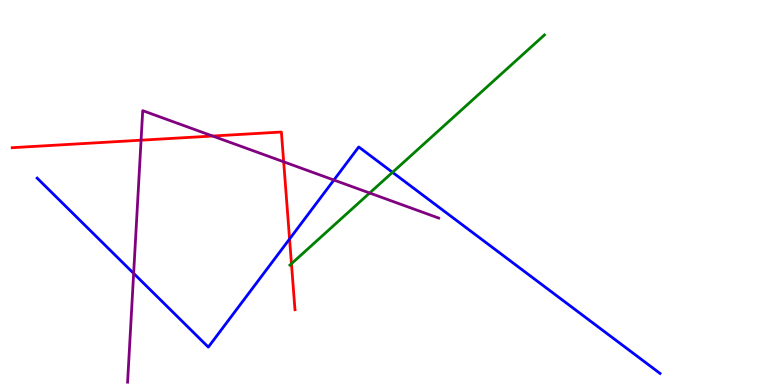[{'lines': ['blue', 'red'], 'intersections': [{'x': 3.74, 'y': 3.79}]}, {'lines': ['green', 'red'], 'intersections': [{'x': 3.76, 'y': 3.15}]}, {'lines': ['purple', 'red'], 'intersections': [{'x': 1.82, 'y': 6.36}, {'x': 2.74, 'y': 6.47}, {'x': 3.66, 'y': 5.8}]}, {'lines': ['blue', 'green'], 'intersections': [{'x': 5.06, 'y': 5.52}]}, {'lines': ['blue', 'purple'], 'intersections': [{'x': 1.72, 'y': 2.9}, {'x': 4.31, 'y': 5.32}]}, {'lines': ['green', 'purple'], 'intersections': [{'x': 4.77, 'y': 4.99}]}]